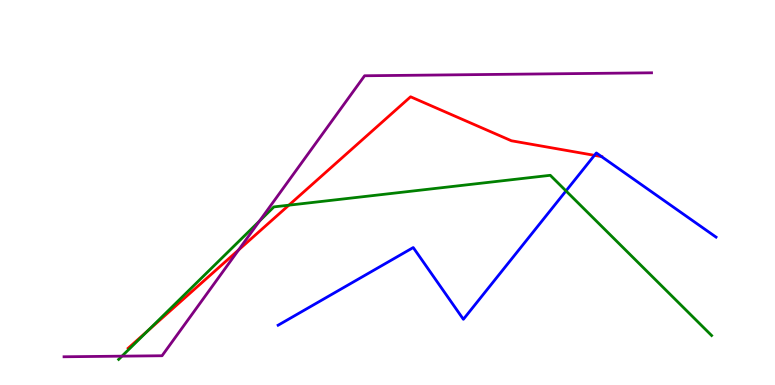[{'lines': ['blue', 'red'], 'intersections': [{'x': 7.67, 'y': 5.97}, {'x': 7.76, 'y': 5.93}]}, {'lines': ['green', 'red'], 'intersections': [{'x': 1.91, 'y': 1.41}, {'x': 3.73, 'y': 4.67}]}, {'lines': ['purple', 'red'], 'intersections': [{'x': 3.08, 'y': 3.51}]}, {'lines': ['blue', 'green'], 'intersections': [{'x': 7.3, 'y': 5.04}]}, {'lines': ['blue', 'purple'], 'intersections': []}, {'lines': ['green', 'purple'], 'intersections': [{'x': 1.57, 'y': 0.749}, {'x': 3.35, 'y': 4.26}]}]